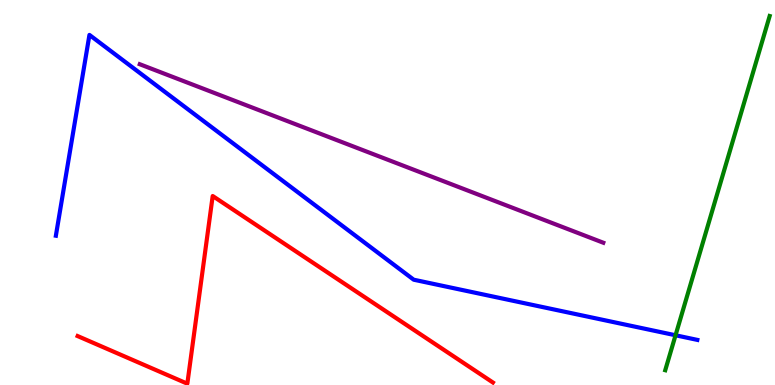[{'lines': ['blue', 'red'], 'intersections': []}, {'lines': ['green', 'red'], 'intersections': []}, {'lines': ['purple', 'red'], 'intersections': []}, {'lines': ['blue', 'green'], 'intersections': [{'x': 8.72, 'y': 1.29}]}, {'lines': ['blue', 'purple'], 'intersections': []}, {'lines': ['green', 'purple'], 'intersections': []}]